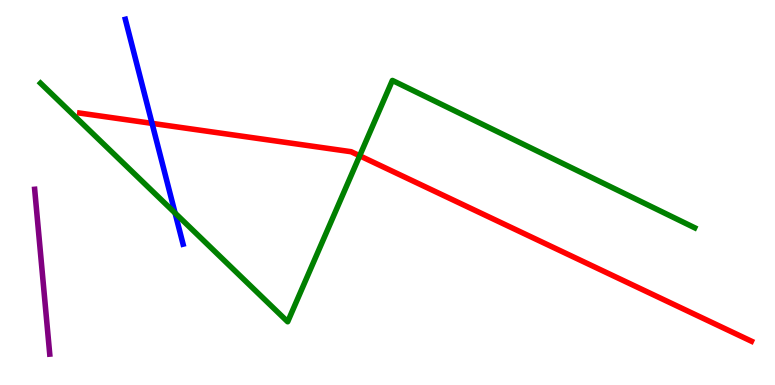[{'lines': ['blue', 'red'], 'intersections': [{'x': 1.96, 'y': 6.8}]}, {'lines': ['green', 'red'], 'intersections': [{'x': 4.64, 'y': 5.95}]}, {'lines': ['purple', 'red'], 'intersections': []}, {'lines': ['blue', 'green'], 'intersections': [{'x': 2.26, 'y': 4.47}]}, {'lines': ['blue', 'purple'], 'intersections': []}, {'lines': ['green', 'purple'], 'intersections': []}]